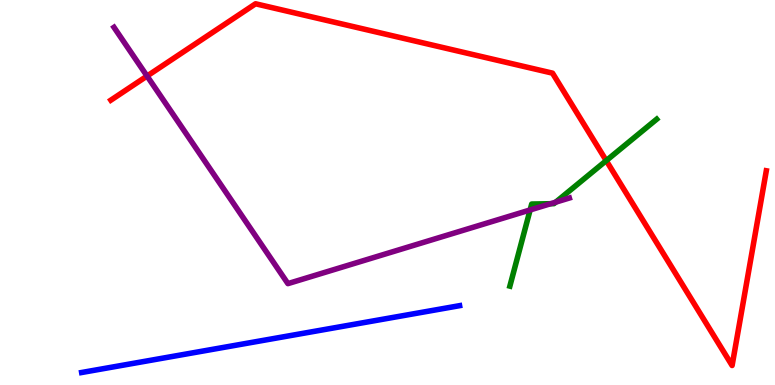[{'lines': ['blue', 'red'], 'intersections': []}, {'lines': ['green', 'red'], 'intersections': [{'x': 7.82, 'y': 5.83}]}, {'lines': ['purple', 'red'], 'intersections': [{'x': 1.9, 'y': 8.02}]}, {'lines': ['blue', 'green'], 'intersections': []}, {'lines': ['blue', 'purple'], 'intersections': []}, {'lines': ['green', 'purple'], 'intersections': [{'x': 6.84, 'y': 4.55}, {'x': 7.1, 'y': 4.71}, {'x': 7.17, 'y': 4.75}]}]